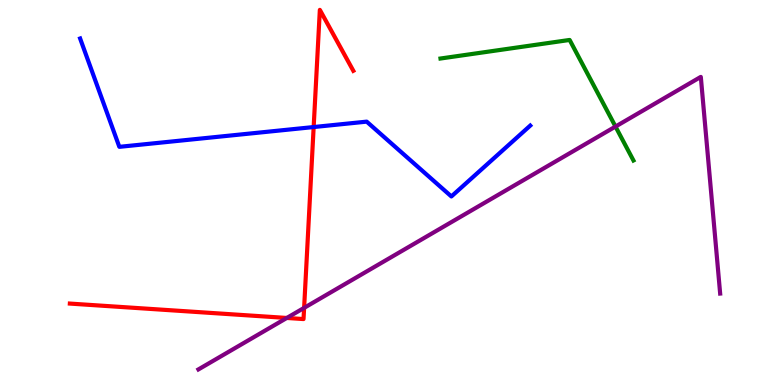[{'lines': ['blue', 'red'], 'intersections': [{'x': 4.05, 'y': 6.7}]}, {'lines': ['green', 'red'], 'intersections': []}, {'lines': ['purple', 'red'], 'intersections': [{'x': 3.7, 'y': 1.74}, {'x': 3.92, 'y': 2.0}]}, {'lines': ['blue', 'green'], 'intersections': []}, {'lines': ['blue', 'purple'], 'intersections': []}, {'lines': ['green', 'purple'], 'intersections': [{'x': 7.94, 'y': 6.71}]}]